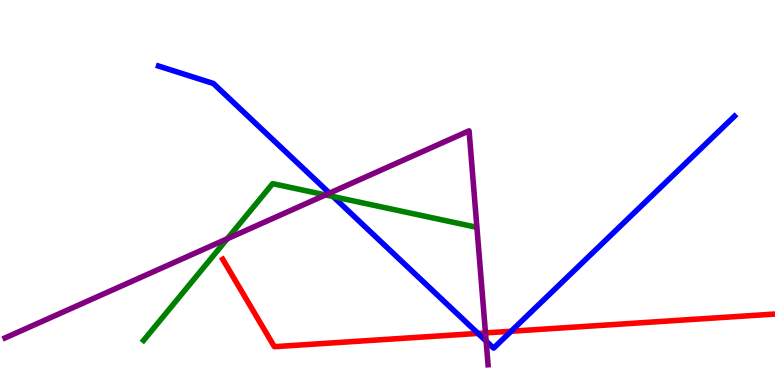[{'lines': ['blue', 'red'], 'intersections': [{'x': 6.17, 'y': 1.34}, {'x': 6.6, 'y': 1.4}]}, {'lines': ['green', 'red'], 'intersections': []}, {'lines': ['purple', 'red'], 'intersections': [{'x': 6.26, 'y': 1.35}]}, {'lines': ['blue', 'green'], 'intersections': [{'x': 4.3, 'y': 4.89}]}, {'lines': ['blue', 'purple'], 'intersections': [{'x': 4.25, 'y': 4.98}, {'x': 6.27, 'y': 1.14}]}, {'lines': ['green', 'purple'], 'intersections': [{'x': 2.93, 'y': 3.8}, {'x': 4.2, 'y': 4.94}]}]